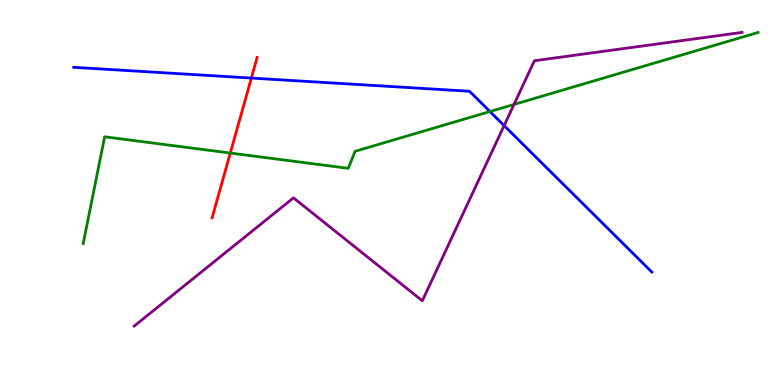[{'lines': ['blue', 'red'], 'intersections': [{'x': 3.24, 'y': 7.97}]}, {'lines': ['green', 'red'], 'intersections': [{'x': 2.97, 'y': 6.02}]}, {'lines': ['purple', 'red'], 'intersections': []}, {'lines': ['blue', 'green'], 'intersections': [{'x': 6.32, 'y': 7.1}]}, {'lines': ['blue', 'purple'], 'intersections': [{'x': 6.5, 'y': 6.74}]}, {'lines': ['green', 'purple'], 'intersections': [{'x': 6.63, 'y': 7.29}]}]